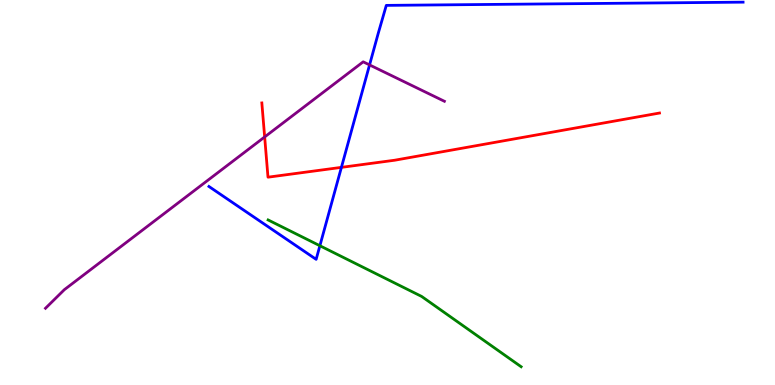[{'lines': ['blue', 'red'], 'intersections': [{'x': 4.41, 'y': 5.65}]}, {'lines': ['green', 'red'], 'intersections': []}, {'lines': ['purple', 'red'], 'intersections': [{'x': 3.41, 'y': 6.44}]}, {'lines': ['blue', 'green'], 'intersections': [{'x': 4.13, 'y': 3.62}]}, {'lines': ['blue', 'purple'], 'intersections': [{'x': 4.77, 'y': 8.31}]}, {'lines': ['green', 'purple'], 'intersections': []}]